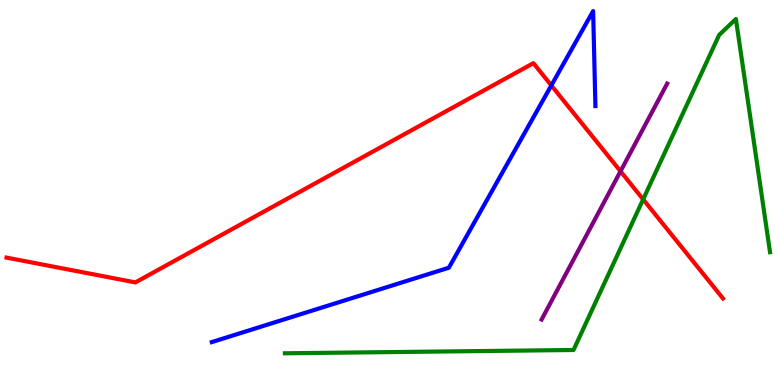[{'lines': ['blue', 'red'], 'intersections': [{'x': 7.11, 'y': 7.78}]}, {'lines': ['green', 'red'], 'intersections': [{'x': 8.3, 'y': 4.82}]}, {'lines': ['purple', 'red'], 'intersections': [{'x': 8.01, 'y': 5.55}]}, {'lines': ['blue', 'green'], 'intersections': []}, {'lines': ['blue', 'purple'], 'intersections': []}, {'lines': ['green', 'purple'], 'intersections': []}]